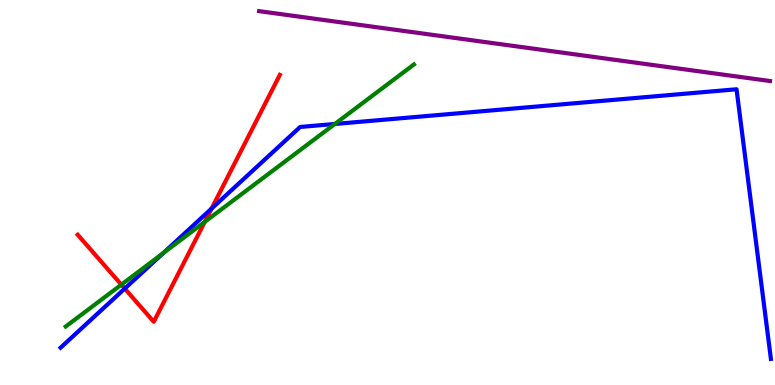[{'lines': ['blue', 'red'], 'intersections': [{'x': 1.61, 'y': 2.5}, {'x': 2.73, 'y': 4.58}]}, {'lines': ['green', 'red'], 'intersections': [{'x': 1.57, 'y': 2.61}, {'x': 2.64, 'y': 4.24}]}, {'lines': ['purple', 'red'], 'intersections': []}, {'lines': ['blue', 'green'], 'intersections': [{'x': 2.11, 'y': 3.43}, {'x': 4.32, 'y': 6.78}]}, {'lines': ['blue', 'purple'], 'intersections': []}, {'lines': ['green', 'purple'], 'intersections': []}]